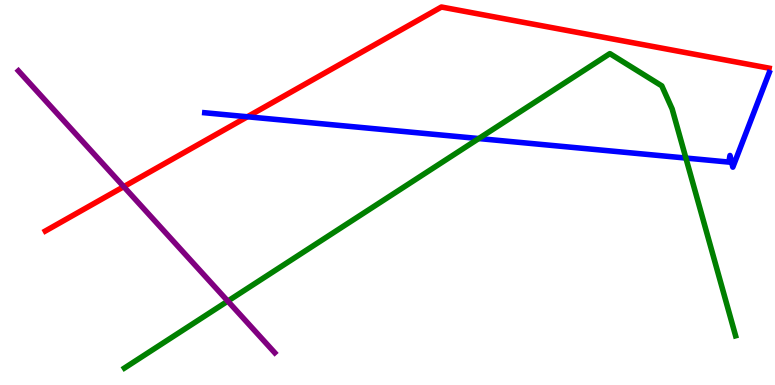[{'lines': ['blue', 'red'], 'intersections': [{'x': 3.19, 'y': 6.97}]}, {'lines': ['green', 'red'], 'intersections': []}, {'lines': ['purple', 'red'], 'intersections': [{'x': 1.6, 'y': 5.15}]}, {'lines': ['blue', 'green'], 'intersections': [{'x': 6.18, 'y': 6.4}, {'x': 8.85, 'y': 5.89}]}, {'lines': ['blue', 'purple'], 'intersections': []}, {'lines': ['green', 'purple'], 'intersections': [{'x': 2.94, 'y': 2.18}]}]